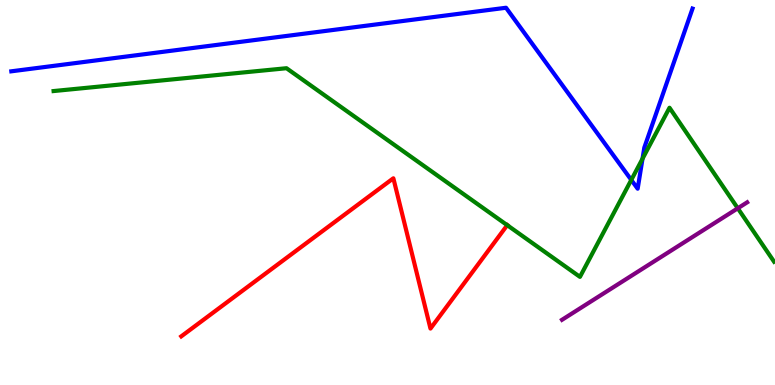[{'lines': ['blue', 'red'], 'intersections': []}, {'lines': ['green', 'red'], 'intersections': [{'x': 6.54, 'y': 4.15}]}, {'lines': ['purple', 'red'], 'intersections': []}, {'lines': ['blue', 'green'], 'intersections': [{'x': 8.15, 'y': 5.33}, {'x': 8.29, 'y': 5.88}]}, {'lines': ['blue', 'purple'], 'intersections': []}, {'lines': ['green', 'purple'], 'intersections': [{'x': 9.52, 'y': 4.59}]}]